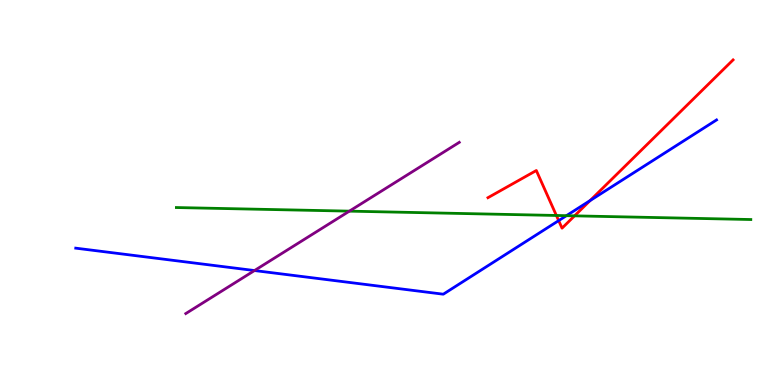[{'lines': ['blue', 'red'], 'intersections': [{'x': 7.21, 'y': 4.27}, {'x': 7.61, 'y': 4.79}]}, {'lines': ['green', 'red'], 'intersections': [{'x': 7.18, 'y': 4.4}, {'x': 7.41, 'y': 4.39}]}, {'lines': ['purple', 'red'], 'intersections': []}, {'lines': ['blue', 'green'], 'intersections': [{'x': 7.31, 'y': 4.4}]}, {'lines': ['blue', 'purple'], 'intersections': [{'x': 3.28, 'y': 2.97}]}, {'lines': ['green', 'purple'], 'intersections': [{'x': 4.51, 'y': 4.52}]}]